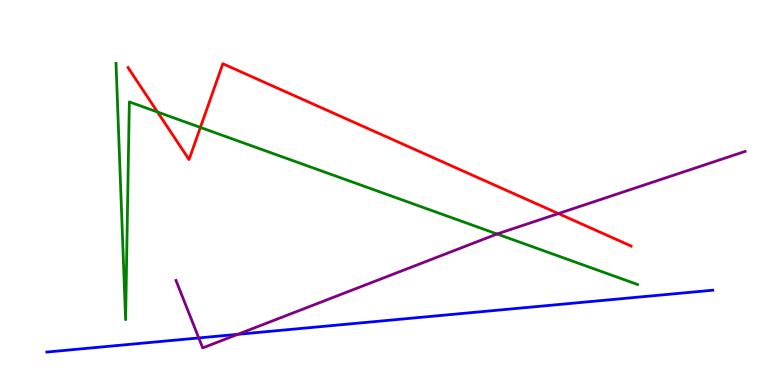[{'lines': ['blue', 'red'], 'intersections': []}, {'lines': ['green', 'red'], 'intersections': [{'x': 2.03, 'y': 7.09}, {'x': 2.59, 'y': 6.69}]}, {'lines': ['purple', 'red'], 'intersections': [{'x': 7.21, 'y': 4.45}]}, {'lines': ['blue', 'green'], 'intersections': []}, {'lines': ['blue', 'purple'], 'intersections': [{'x': 2.56, 'y': 1.22}, {'x': 3.07, 'y': 1.32}]}, {'lines': ['green', 'purple'], 'intersections': [{'x': 6.41, 'y': 3.92}]}]